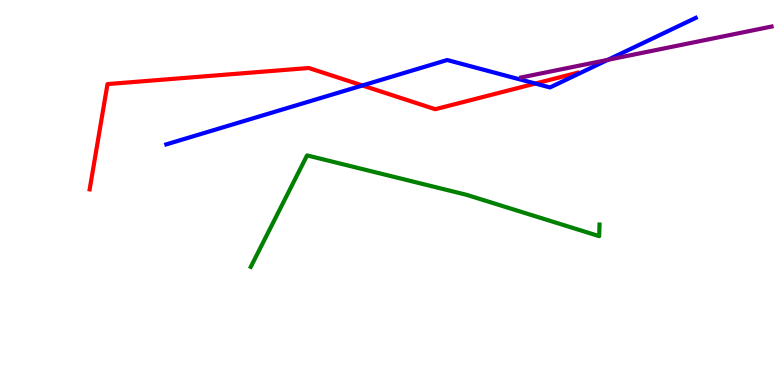[{'lines': ['blue', 'red'], 'intersections': [{'x': 4.68, 'y': 7.78}, {'x': 6.91, 'y': 7.83}]}, {'lines': ['green', 'red'], 'intersections': []}, {'lines': ['purple', 'red'], 'intersections': []}, {'lines': ['blue', 'green'], 'intersections': []}, {'lines': ['blue', 'purple'], 'intersections': [{'x': 7.84, 'y': 8.45}]}, {'lines': ['green', 'purple'], 'intersections': []}]